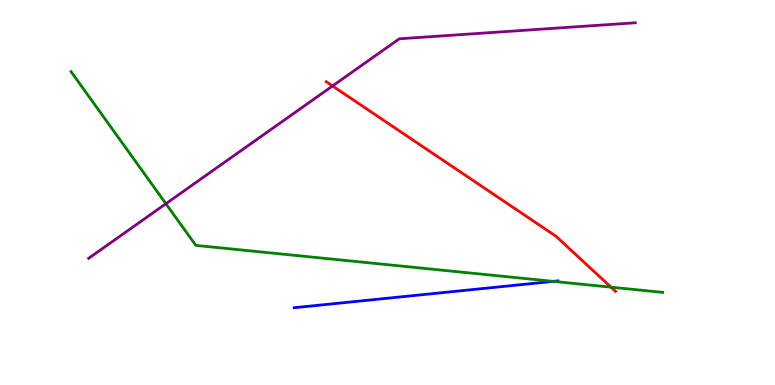[{'lines': ['blue', 'red'], 'intersections': []}, {'lines': ['green', 'red'], 'intersections': [{'x': 7.88, 'y': 2.54}]}, {'lines': ['purple', 'red'], 'intersections': [{'x': 4.29, 'y': 7.77}]}, {'lines': ['blue', 'green'], 'intersections': [{'x': 7.14, 'y': 2.69}]}, {'lines': ['blue', 'purple'], 'intersections': []}, {'lines': ['green', 'purple'], 'intersections': [{'x': 2.14, 'y': 4.71}]}]